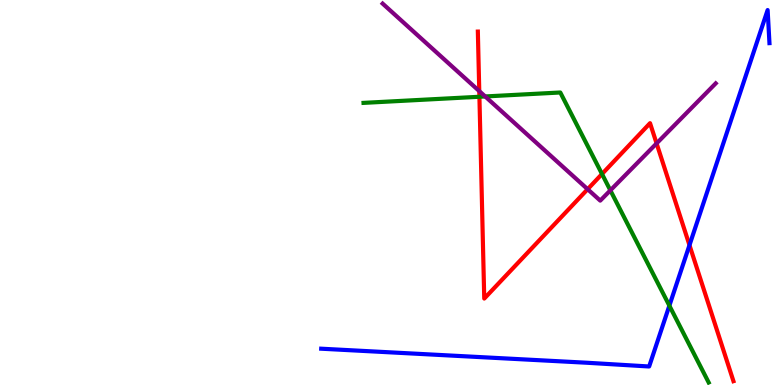[{'lines': ['blue', 'red'], 'intersections': [{'x': 8.9, 'y': 3.63}]}, {'lines': ['green', 'red'], 'intersections': [{'x': 6.19, 'y': 7.49}, {'x': 7.77, 'y': 5.48}]}, {'lines': ['purple', 'red'], 'intersections': [{'x': 6.18, 'y': 7.63}, {'x': 7.58, 'y': 5.09}, {'x': 8.47, 'y': 6.27}]}, {'lines': ['blue', 'green'], 'intersections': [{'x': 8.64, 'y': 2.06}]}, {'lines': ['blue', 'purple'], 'intersections': []}, {'lines': ['green', 'purple'], 'intersections': [{'x': 6.26, 'y': 7.49}, {'x': 7.88, 'y': 5.06}]}]